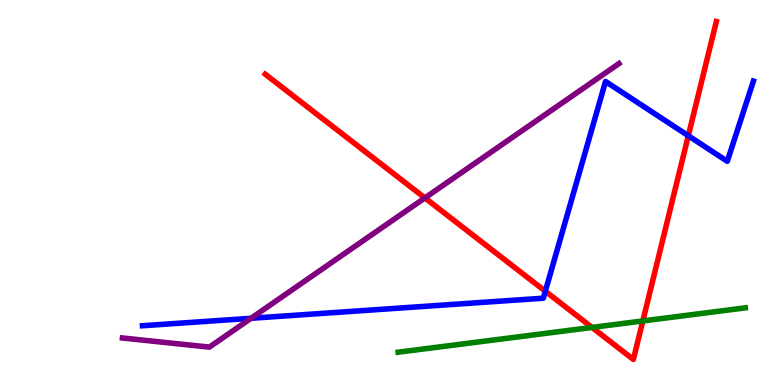[{'lines': ['blue', 'red'], 'intersections': [{'x': 7.04, 'y': 2.44}, {'x': 8.88, 'y': 6.47}]}, {'lines': ['green', 'red'], 'intersections': [{'x': 7.64, 'y': 1.5}, {'x': 8.29, 'y': 1.66}]}, {'lines': ['purple', 'red'], 'intersections': [{'x': 5.48, 'y': 4.86}]}, {'lines': ['blue', 'green'], 'intersections': []}, {'lines': ['blue', 'purple'], 'intersections': [{'x': 3.24, 'y': 1.73}]}, {'lines': ['green', 'purple'], 'intersections': []}]